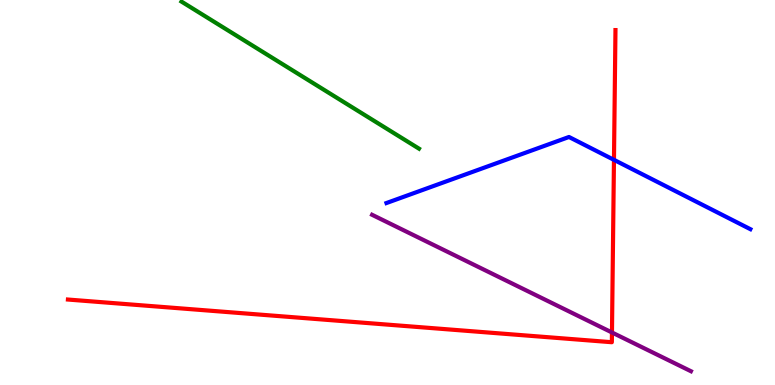[{'lines': ['blue', 'red'], 'intersections': [{'x': 7.92, 'y': 5.85}]}, {'lines': ['green', 'red'], 'intersections': []}, {'lines': ['purple', 'red'], 'intersections': [{'x': 7.9, 'y': 1.36}]}, {'lines': ['blue', 'green'], 'intersections': []}, {'lines': ['blue', 'purple'], 'intersections': []}, {'lines': ['green', 'purple'], 'intersections': []}]